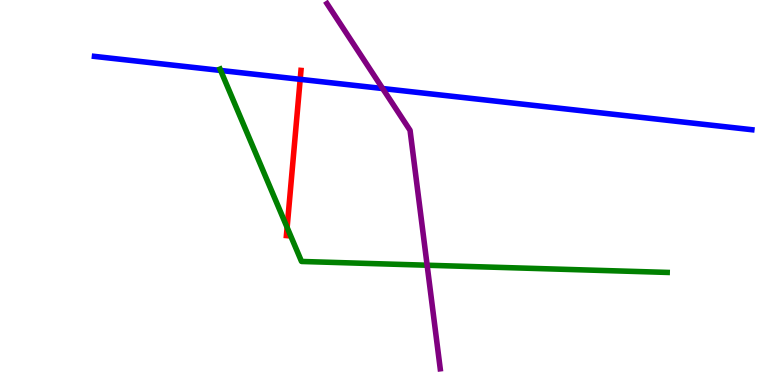[{'lines': ['blue', 'red'], 'intersections': [{'x': 3.87, 'y': 7.94}]}, {'lines': ['green', 'red'], 'intersections': [{'x': 3.7, 'y': 4.09}]}, {'lines': ['purple', 'red'], 'intersections': []}, {'lines': ['blue', 'green'], 'intersections': [{'x': 2.85, 'y': 8.17}]}, {'lines': ['blue', 'purple'], 'intersections': [{'x': 4.94, 'y': 7.7}]}, {'lines': ['green', 'purple'], 'intersections': [{'x': 5.51, 'y': 3.11}]}]